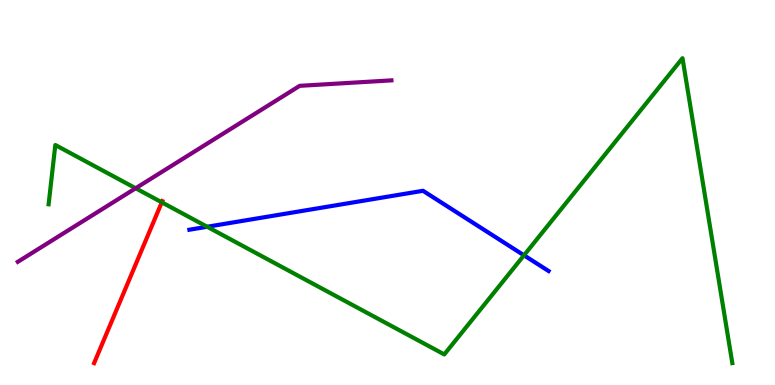[{'lines': ['blue', 'red'], 'intersections': []}, {'lines': ['green', 'red'], 'intersections': [{'x': 2.09, 'y': 4.74}]}, {'lines': ['purple', 'red'], 'intersections': []}, {'lines': ['blue', 'green'], 'intersections': [{'x': 2.67, 'y': 4.11}, {'x': 6.76, 'y': 3.37}]}, {'lines': ['blue', 'purple'], 'intersections': []}, {'lines': ['green', 'purple'], 'intersections': [{'x': 1.75, 'y': 5.11}]}]